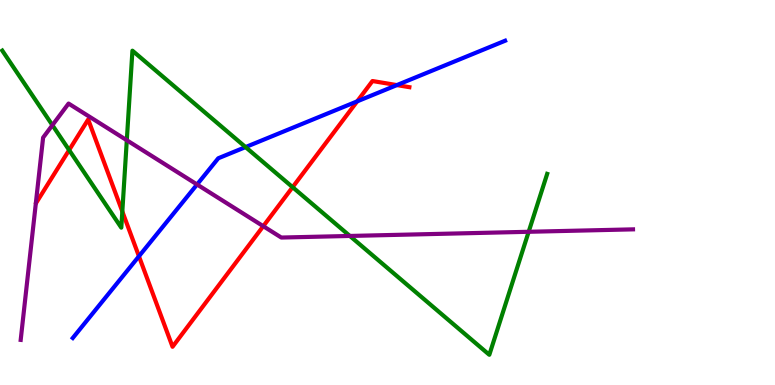[{'lines': ['blue', 'red'], 'intersections': [{'x': 1.79, 'y': 3.34}, {'x': 4.61, 'y': 7.37}, {'x': 5.12, 'y': 7.79}]}, {'lines': ['green', 'red'], 'intersections': [{'x': 0.892, 'y': 6.1}, {'x': 1.58, 'y': 4.51}, {'x': 3.78, 'y': 5.14}]}, {'lines': ['purple', 'red'], 'intersections': [{'x': 3.4, 'y': 4.13}]}, {'lines': ['blue', 'green'], 'intersections': [{'x': 3.17, 'y': 6.18}]}, {'lines': ['blue', 'purple'], 'intersections': [{'x': 2.54, 'y': 5.21}]}, {'lines': ['green', 'purple'], 'intersections': [{'x': 0.676, 'y': 6.75}, {'x': 1.64, 'y': 6.36}, {'x': 4.51, 'y': 3.87}, {'x': 6.82, 'y': 3.98}]}]